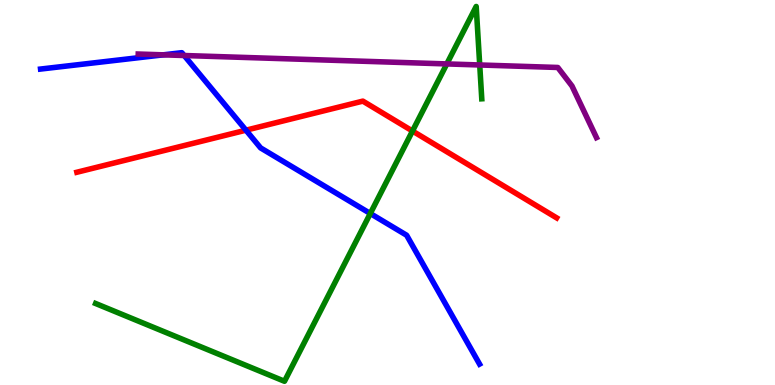[{'lines': ['blue', 'red'], 'intersections': [{'x': 3.17, 'y': 6.62}]}, {'lines': ['green', 'red'], 'intersections': [{'x': 5.32, 'y': 6.6}]}, {'lines': ['purple', 'red'], 'intersections': []}, {'lines': ['blue', 'green'], 'intersections': [{'x': 4.78, 'y': 4.45}]}, {'lines': ['blue', 'purple'], 'intersections': [{'x': 2.11, 'y': 8.58}, {'x': 2.38, 'y': 8.56}]}, {'lines': ['green', 'purple'], 'intersections': [{'x': 5.77, 'y': 8.34}, {'x': 6.19, 'y': 8.31}]}]